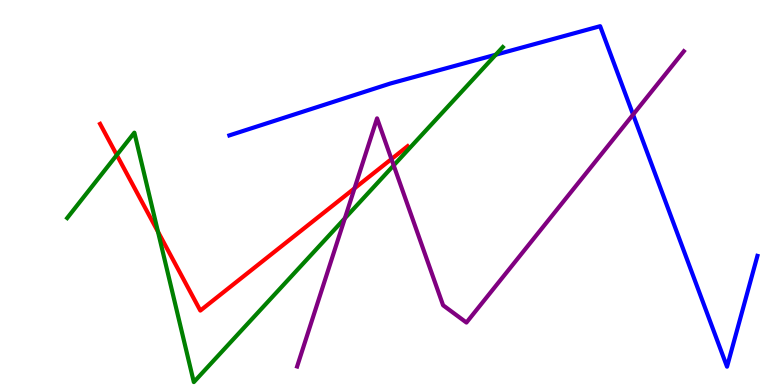[{'lines': ['blue', 'red'], 'intersections': []}, {'lines': ['green', 'red'], 'intersections': [{'x': 1.51, 'y': 5.97}, {'x': 2.04, 'y': 3.98}]}, {'lines': ['purple', 'red'], 'intersections': [{'x': 4.57, 'y': 5.11}, {'x': 5.05, 'y': 5.87}]}, {'lines': ['blue', 'green'], 'intersections': [{'x': 6.4, 'y': 8.58}]}, {'lines': ['blue', 'purple'], 'intersections': [{'x': 8.17, 'y': 7.02}]}, {'lines': ['green', 'purple'], 'intersections': [{'x': 4.45, 'y': 4.33}, {'x': 5.08, 'y': 5.7}]}]